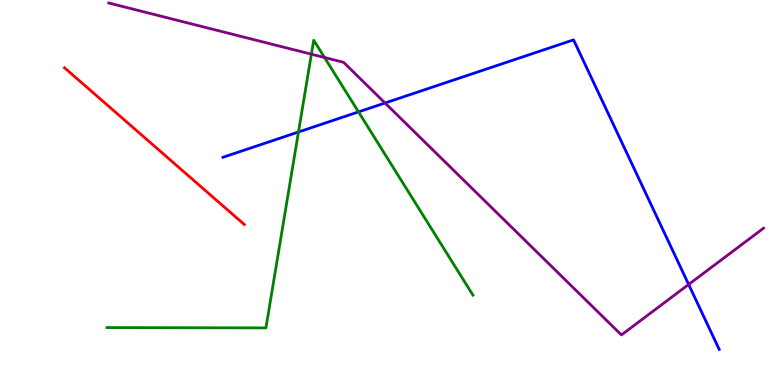[{'lines': ['blue', 'red'], 'intersections': []}, {'lines': ['green', 'red'], 'intersections': []}, {'lines': ['purple', 'red'], 'intersections': []}, {'lines': ['blue', 'green'], 'intersections': [{'x': 3.85, 'y': 6.57}, {'x': 4.63, 'y': 7.09}]}, {'lines': ['blue', 'purple'], 'intersections': [{'x': 4.97, 'y': 7.32}, {'x': 8.89, 'y': 2.61}]}, {'lines': ['green', 'purple'], 'intersections': [{'x': 4.02, 'y': 8.59}, {'x': 4.19, 'y': 8.51}]}]